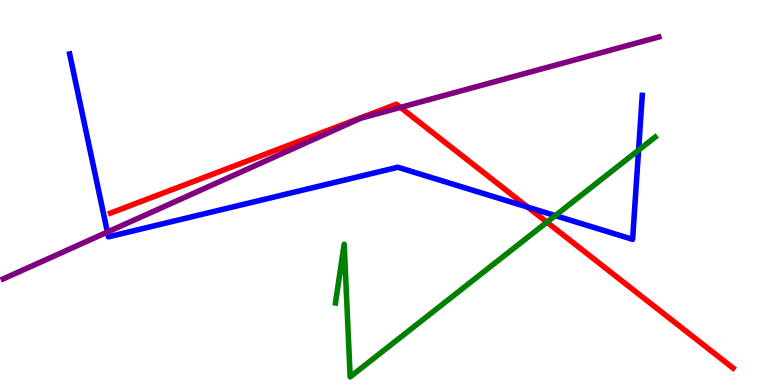[{'lines': ['blue', 'red'], 'intersections': [{'x': 6.81, 'y': 4.62}]}, {'lines': ['green', 'red'], 'intersections': [{'x': 7.06, 'y': 4.23}]}, {'lines': ['purple', 'red'], 'intersections': [{'x': 5.17, 'y': 7.21}]}, {'lines': ['blue', 'green'], 'intersections': [{'x': 7.17, 'y': 4.4}, {'x': 8.24, 'y': 6.1}]}, {'lines': ['blue', 'purple'], 'intersections': [{'x': 1.39, 'y': 3.97}]}, {'lines': ['green', 'purple'], 'intersections': []}]